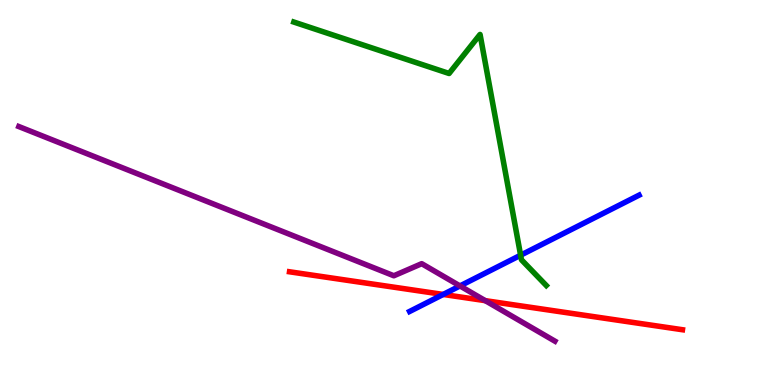[{'lines': ['blue', 'red'], 'intersections': [{'x': 5.72, 'y': 2.35}]}, {'lines': ['green', 'red'], 'intersections': []}, {'lines': ['purple', 'red'], 'intersections': [{'x': 6.26, 'y': 2.19}]}, {'lines': ['blue', 'green'], 'intersections': [{'x': 6.72, 'y': 3.37}]}, {'lines': ['blue', 'purple'], 'intersections': [{'x': 5.94, 'y': 2.57}]}, {'lines': ['green', 'purple'], 'intersections': []}]